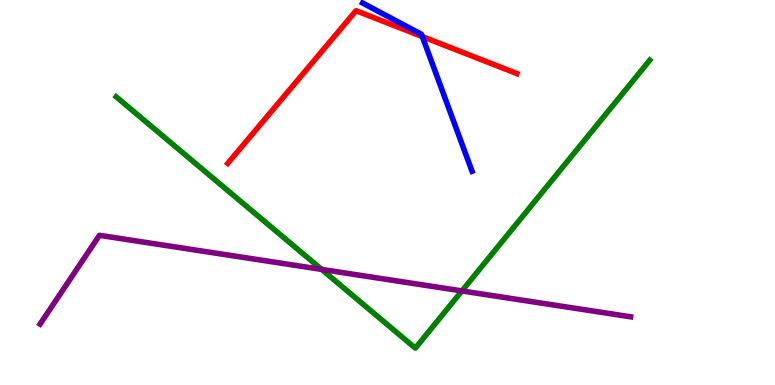[{'lines': ['blue', 'red'], 'intersections': [{'x': 5.45, 'y': 9.05}]}, {'lines': ['green', 'red'], 'intersections': []}, {'lines': ['purple', 'red'], 'intersections': []}, {'lines': ['blue', 'green'], 'intersections': []}, {'lines': ['blue', 'purple'], 'intersections': []}, {'lines': ['green', 'purple'], 'intersections': [{'x': 4.15, 'y': 3.0}, {'x': 5.96, 'y': 2.44}]}]